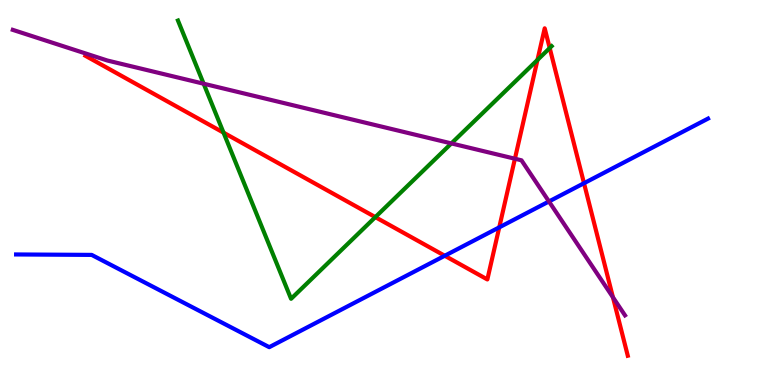[{'lines': ['blue', 'red'], 'intersections': [{'x': 5.74, 'y': 3.36}, {'x': 6.44, 'y': 4.09}, {'x': 7.54, 'y': 5.24}]}, {'lines': ['green', 'red'], 'intersections': [{'x': 2.88, 'y': 6.55}, {'x': 4.84, 'y': 4.36}, {'x': 6.94, 'y': 8.44}, {'x': 7.09, 'y': 8.75}]}, {'lines': ['purple', 'red'], 'intersections': [{'x': 6.64, 'y': 5.88}, {'x': 7.91, 'y': 2.28}]}, {'lines': ['blue', 'green'], 'intersections': []}, {'lines': ['blue', 'purple'], 'intersections': [{'x': 7.08, 'y': 4.77}]}, {'lines': ['green', 'purple'], 'intersections': [{'x': 2.63, 'y': 7.83}, {'x': 5.82, 'y': 6.28}]}]